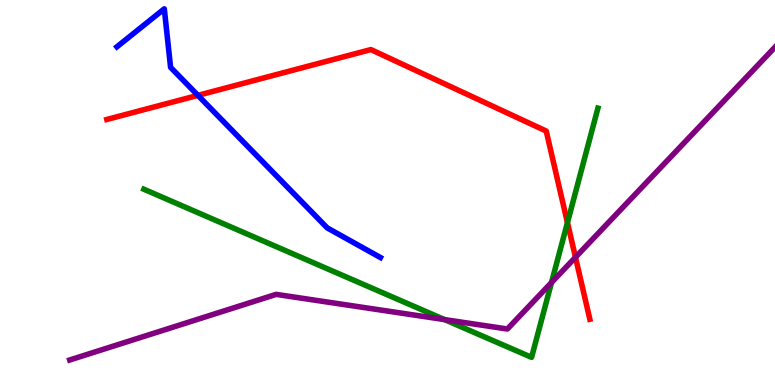[{'lines': ['blue', 'red'], 'intersections': [{'x': 2.55, 'y': 7.52}]}, {'lines': ['green', 'red'], 'intersections': [{'x': 7.32, 'y': 4.22}]}, {'lines': ['purple', 'red'], 'intersections': [{'x': 7.43, 'y': 3.32}]}, {'lines': ['blue', 'green'], 'intersections': []}, {'lines': ['blue', 'purple'], 'intersections': []}, {'lines': ['green', 'purple'], 'intersections': [{'x': 5.74, 'y': 1.7}, {'x': 7.12, 'y': 2.66}]}]